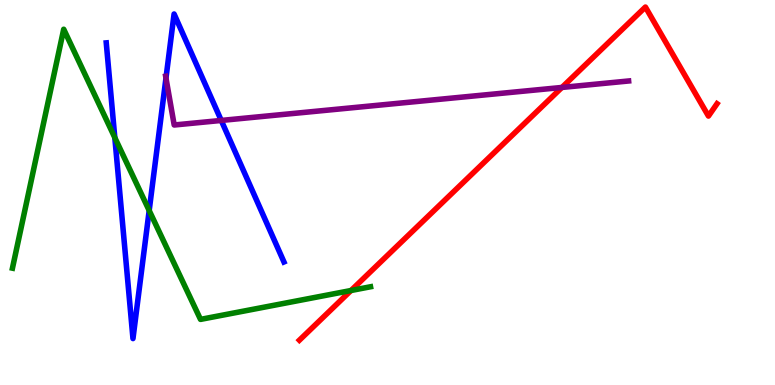[{'lines': ['blue', 'red'], 'intersections': []}, {'lines': ['green', 'red'], 'intersections': [{'x': 4.53, 'y': 2.45}]}, {'lines': ['purple', 'red'], 'intersections': [{'x': 7.25, 'y': 7.73}]}, {'lines': ['blue', 'green'], 'intersections': [{'x': 1.48, 'y': 6.43}, {'x': 1.93, 'y': 4.53}]}, {'lines': ['blue', 'purple'], 'intersections': [{'x': 2.14, 'y': 7.97}, {'x': 2.85, 'y': 6.87}]}, {'lines': ['green', 'purple'], 'intersections': []}]